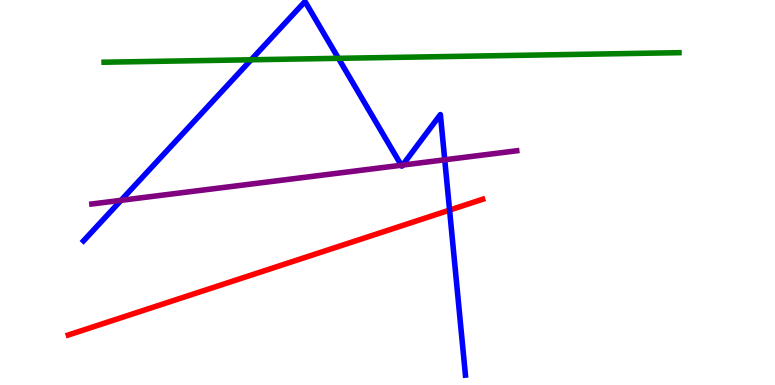[{'lines': ['blue', 'red'], 'intersections': [{'x': 5.8, 'y': 4.54}]}, {'lines': ['green', 'red'], 'intersections': []}, {'lines': ['purple', 'red'], 'intersections': []}, {'lines': ['blue', 'green'], 'intersections': [{'x': 3.24, 'y': 8.45}, {'x': 4.37, 'y': 8.48}]}, {'lines': ['blue', 'purple'], 'intersections': [{'x': 1.56, 'y': 4.8}, {'x': 5.18, 'y': 5.71}, {'x': 5.2, 'y': 5.71}, {'x': 5.74, 'y': 5.85}]}, {'lines': ['green', 'purple'], 'intersections': []}]